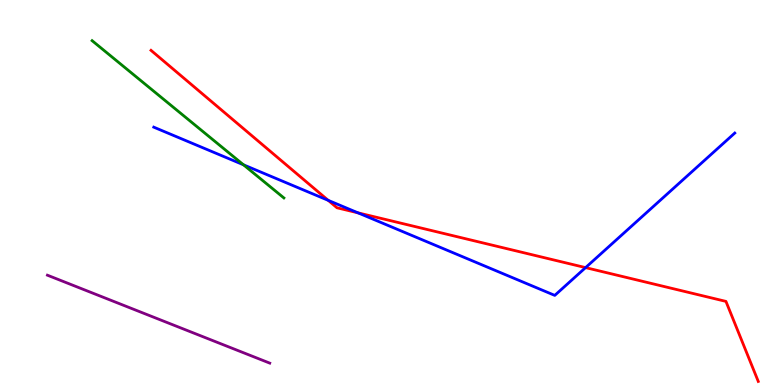[{'lines': ['blue', 'red'], 'intersections': [{'x': 4.24, 'y': 4.8}, {'x': 4.62, 'y': 4.47}, {'x': 7.56, 'y': 3.05}]}, {'lines': ['green', 'red'], 'intersections': []}, {'lines': ['purple', 'red'], 'intersections': []}, {'lines': ['blue', 'green'], 'intersections': [{'x': 3.14, 'y': 5.72}]}, {'lines': ['blue', 'purple'], 'intersections': []}, {'lines': ['green', 'purple'], 'intersections': []}]